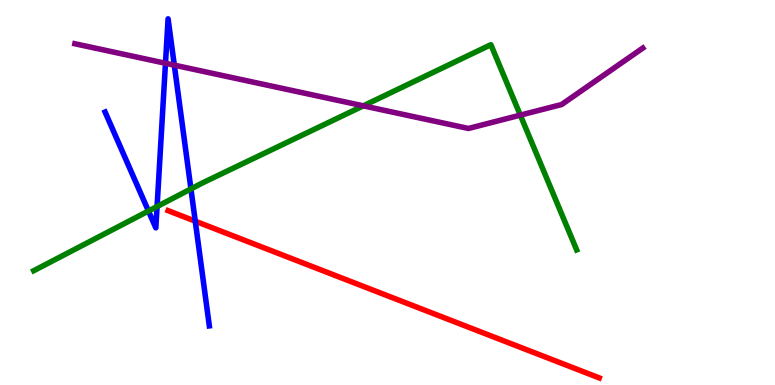[{'lines': ['blue', 'red'], 'intersections': [{'x': 2.52, 'y': 4.25}]}, {'lines': ['green', 'red'], 'intersections': []}, {'lines': ['purple', 'red'], 'intersections': []}, {'lines': ['blue', 'green'], 'intersections': [{'x': 1.92, 'y': 4.52}, {'x': 2.03, 'y': 4.64}, {'x': 2.46, 'y': 5.09}]}, {'lines': ['blue', 'purple'], 'intersections': [{'x': 2.14, 'y': 8.36}, {'x': 2.25, 'y': 8.31}]}, {'lines': ['green', 'purple'], 'intersections': [{'x': 4.69, 'y': 7.25}, {'x': 6.71, 'y': 7.01}]}]